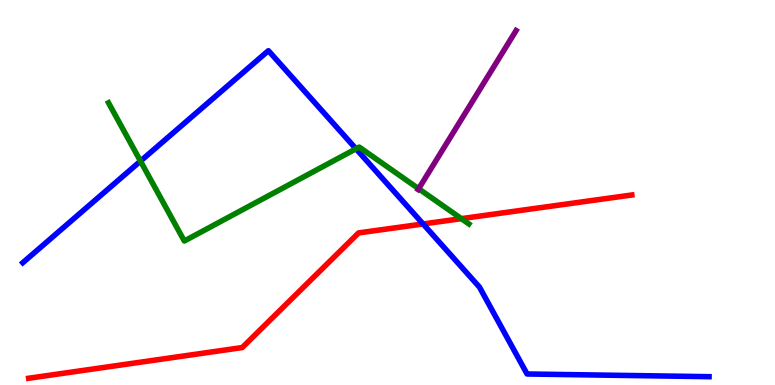[{'lines': ['blue', 'red'], 'intersections': [{'x': 5.46, 'y': 4.18}]}, {'lines': ['green', 'red'], 'intersections': [{'x': 5.95, 'y': 4.32}]}, {'lines': ['purple', 'red'], 'intersections': []}, {'lines': ['blue', 'green'], 'intersections': [{'x': 1.81, 'y': 5.82}, {'x': 4.59, 'y': 6.14}]}, {'lines': ['blue', 'purple'], 'intersections': []}, {'lines': ['green', 'purple'], 'intersections': [{'x': 5.4, 'y': 5.1}]}]